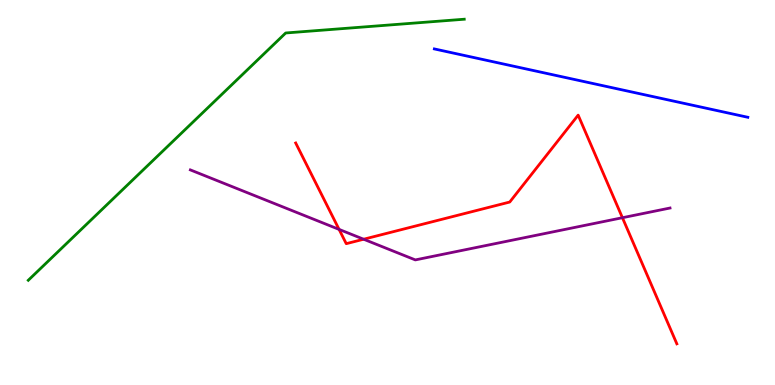[{'lines': ['blue', 'red'], 'intersections': []}, {'lines': ['green', 'red'], 'intersections': []}, {'lines': ['purple', 'red'], 'intersections': [{'x': 4.38, 'y': 4.04}, {'x': 4.69, 'y': 3.79}, {'x': 8.03, 'y': 4.35}]}, {'lines': ['blue', 'green'], 'intersections': []}, {'lines': ['blue', 'purple'], 'intersections': []}, {'lines': ['green', 'purple'], 'intersections': []}]